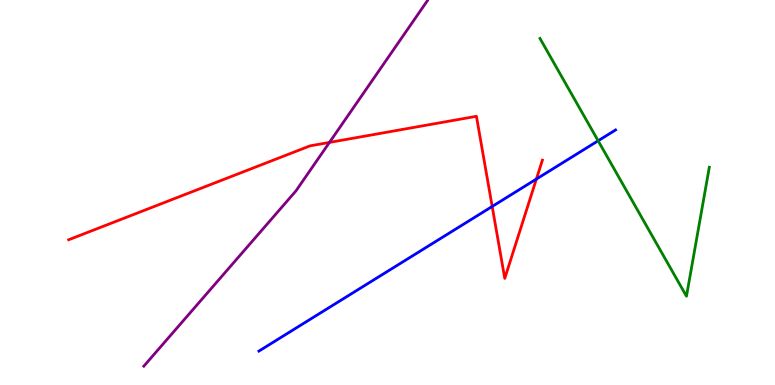[{'lines': ['blue', 'red'], 'intersections': [{'x': 6.35, 'y': 4.64}, {'x': 6.92, 'y': 5.35}]}, {'lines': ['green', 'red'], 'intersections': []}, {'lines': ['purple', 'red'], 'intersections': [{'x': 4.25, 'y': 6.3}]}, {'lines': ['blue', 'green'], 'intersections': [{'x': 7.72, 'y': 6.34}]}, {'lines': ['blue', 'purple'], 'intersections': []}, {'lines': ['green', 'purple'], 'intersections': []}]